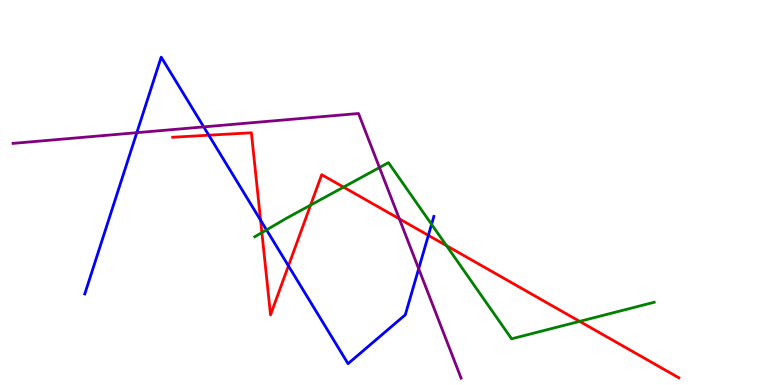[{'lines': ['blue', 'red'], 'intersections': [{'x': 2.69, 'y': 6.49}, {'x': 3.36, 'y': 4.28}, {'x': 3.72, 'y': 3.09}, {'x': 5.53, 'y': 3.89}]}, {'lines': ['green', 'red'], 'intersections': [{'x': 3.38, 'y': 3.96}, {'x': 4.01, 'y': 4.67}, {'x': 4.43, 'y': 5.14}, {'x': 5.76, 'y': 3.62}, {'x': 7.48, 'y': 1.65}]}, {'lines': ['purple', 'red'], 'intersections': [{'x': 5.15, 'y': 4.32}]}, {'lines': ['blue', 'green'], 'intersections': [{'x': 3.44, 'y': 4.03}, {'x': 5.57, 'y': 4.17}]}, {'lines': ['blue', 'purple'], 'intersections': [{'x': 1.77, 'y': 6.55}, {'x': 2.63, 'y': 6.7}, {'x': 5.4, 'y': 3.02}]}, {'lines': ['green', 'purple'], 'intersections': [{'x': 4.9, 'y': 5.65}]}]